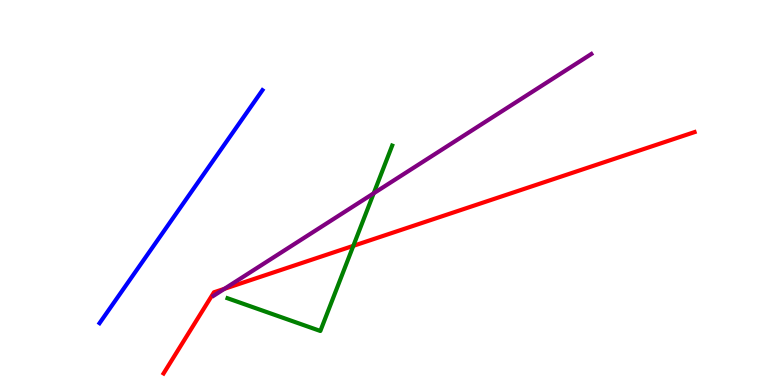[{'lines': ['blue', 'red'], 'intersections': []}, {'lines': ['green', 'red'], 'intersections': [{'x': 4.56, 'y': 3.61}]}, {'lines': ['purple', 'red'], 'intersections': [{'x': 2.9, 'y': 2.5}]}, {'lines': ['blue', 'green'], 'intersections': []}, {'lines': ['blue', 'purple'], 'intersections': []}, {'lines': ['green', 'purple'], 'intersections': [{'x': 4.82, 'y': 4.98}]}]